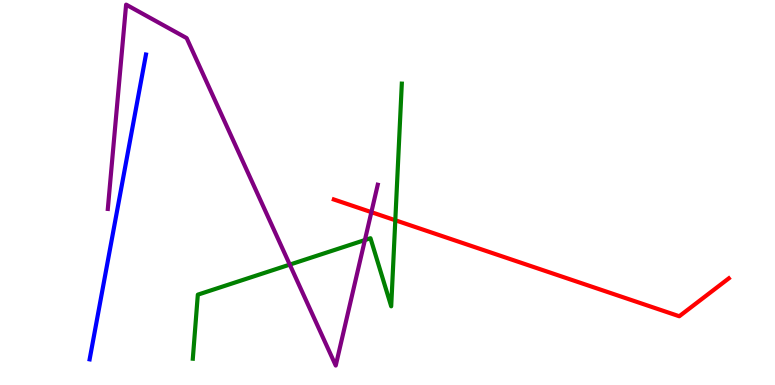[{'lines': ['blue', 'red'], 'intersections': []}, {'lines': ['green', 'red'], 'intersections': [{'x': 5.1, 'y': 4.28}]}, {'lines': ['purple', 'red'], 'intersections': [{'x': 4.79, 'y': 4.49}]}, {'lines': ['blue', 'green'], 'intersections': []}, {'lines': ['blue', 'purple'], 'intersections': []}, {'lines': ['green', 'purple'], 'intersections': [{'x': 3.74, 'y': 3.13}, {'x': 4.71, 'y': 3.76}]}]